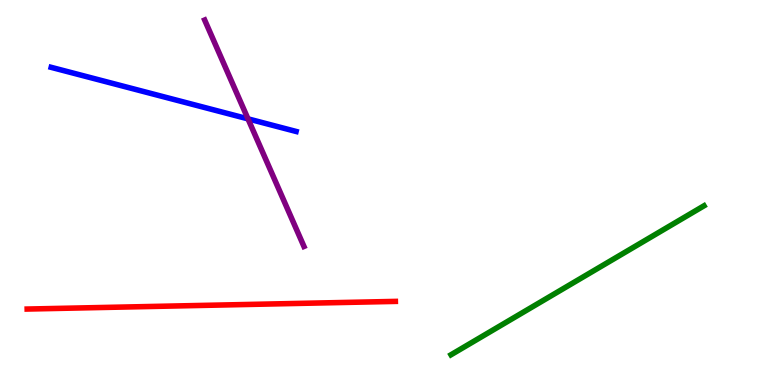[{'lines': ['blue', 'red'], 'intersections': []}, {'lines': ['green', 'red'], 'intersections': []}, {'lines': ['purple', 'red'], 'intersections': []}, {'lines': ['blue', 'green'], 'intersections': []}, {'lines': ['blue', 'purple'], 'intersections': [{'x': 3.2, 'y': 6.91}]}, {'lines': ['green', 'purple'], 'intersections': []}]